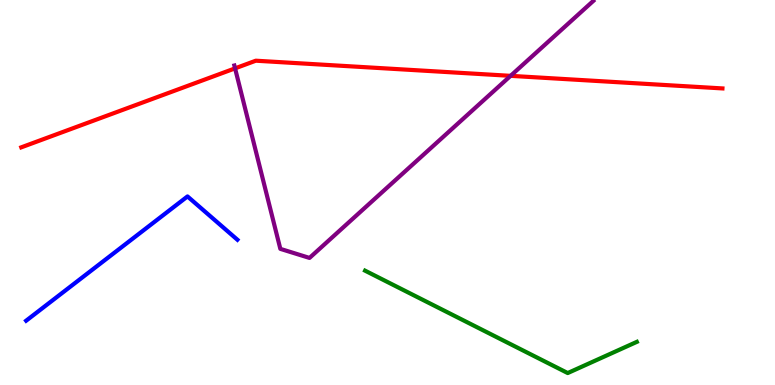[{'lines': ['blue', 'red'], 'intersections': []}, {'lines': ['green', 'red'], 'intersections': []}, {'lines': ['purple', 'red'], 'intersections': [{'x': 3.03, 'y': 8.22}, {'x': 6.59, 'y': 8.03}]}, {'lines': ['blue', 'green'], 'intersections': []}, {'lines': ['blue', 'purple'], 'intersections': []}, {'lines': ['green', 'purple'], 'intersections': []}]